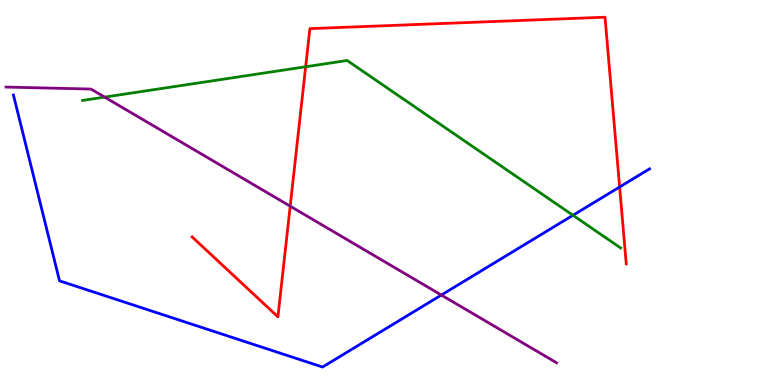[{'lines': ['blue', 'red'], 'intersections': [{'x': 8.0, 'y': 5.14}]}, {'lines': ['green', 'red'], 'intersections': [{'x': 3.94, 'y': 8.27}]}, {'lines': ['purple', 'red'], 'intersections': [{'x': 3.74, 'y': 4.64}]}, {'lines': ['blue', 'green'], 'intersections': [{'x': 7.39, 'y': 4.41}]}, {'lines': ['blue', 'purple'], 'intersections': [{'x': 5.69, 'y': 2.34}]}, {'lines': ['green', 'purple'], 'intersections': [{'x': 1.35, 'y': 7.48}]}]